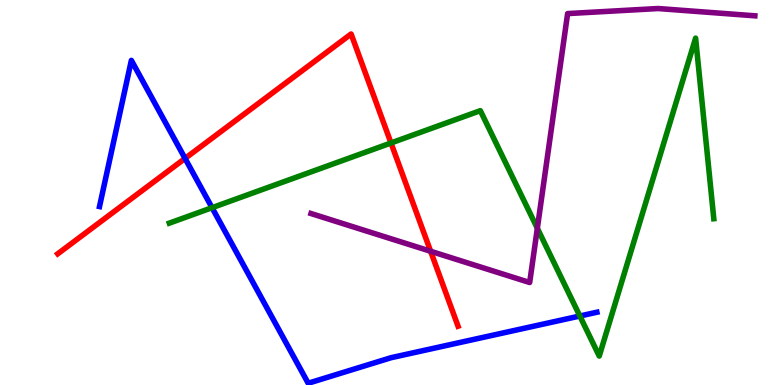[{'lines': ['blue', 'red'], 'intersections': [{'x': 2.39, 'y': 5.89}]}, {'lines': ['green', 'red'], 'intersections': [{'x': 5.05, 'y': 6.29}]}, {'lines': ['purple', 'red'], 'intersections': [{'x': 5.56, 'y': 3.47}]}, {'lines': ['blue', 'green'], 'intersections': [{'x': 2.74, 'y': 4.61}, {'x': 7.48, 'y': 1.79}]}, {'lines': ['blue', 'purple'], 'intersections': []}, {'lines': ['green', 'purple'], 'intersections': [{'x': 6.93, 'y': 4.07}]}]